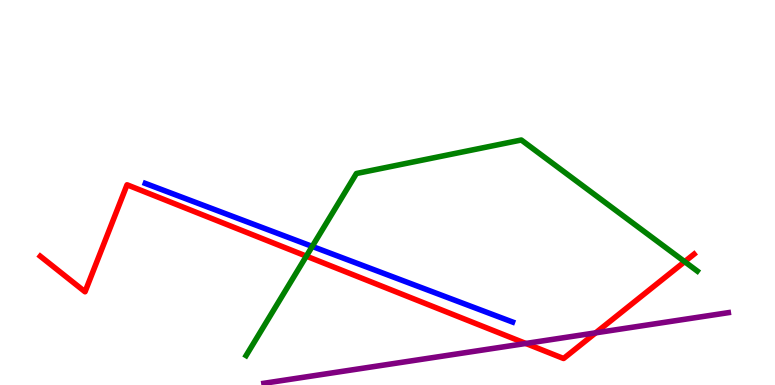[{'lines': ['blue', 'red'], 'intersections': []}, {'lines': ['green', 'red'], 'intersections': [{'x': 3.95, 'y': 3.35}, {'x': 8.83, 'y': 3.2}]}, {'lines': ['purple', 'red'], 'intersections': [{'x': 6.78, 'y': 1.08}, {'x': 7.69, 'y': 1.35}]}, {'lines': ['blue', 'green'], 'intersections': [{'x': 4.03, 'y': 3.6}]}, {'lines': ['blue', 'purple'], 'intersections': []}, {'lines': ['green', 'purple'], 'intersections': []}]